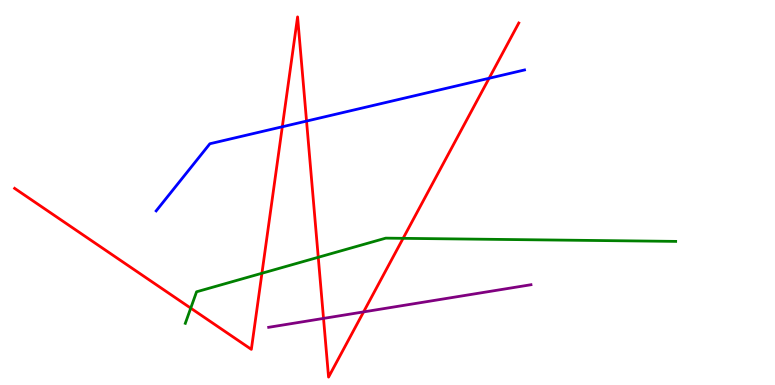[{'lines': ['blue', 'red'], 'intersections': [{'x': 3.64, 'y': 6.71}, {'x': 3.96, 'y': 6.86}, {'x': 6.31, 'y': 7.97}]}, {'lines': ['green', 'red'], 'intersections': [{'x': 2.46, 'y': 2.0}, {'x': 3.38, 'y': 2.9}, {'x': 4.11, 'y': 3.32}, {'x': 5.2, 'y': 3.81}]}, {'lines': ['purple', 'red'], 'intersections': [{'x': 4.17, 'y': 1.73}, {'x': 4.69, 'y': 1.9}]}, {'lines': ['blue', 'green'], 'intersections': []}, {'lines': ['blue', 'purple'], 'intersections': []}, {'lines': ['green', 'purple'], 'intersections': []}]